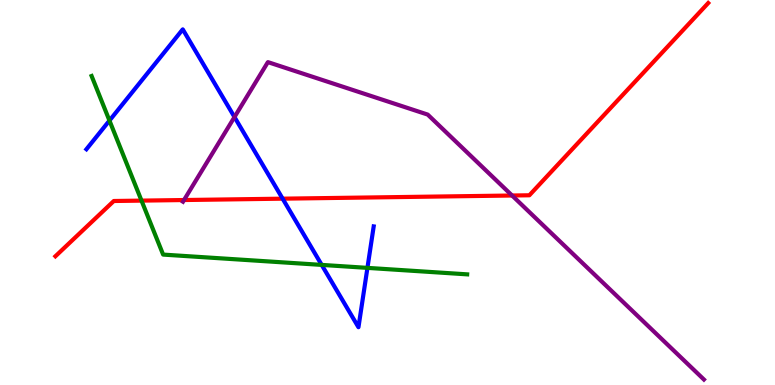[{'lines': ['blue', 'red'], 'intersections': [{'x': 3.65, 'y': 4.84}]}, {'lines': ['green', 'red'], 'intersections': [{'x': 1.83, 'y': 4.79}]}, {'lines': ['purple', 'red'], 'intersections': [{'x': 2.37, 'y': 4.8}, {'x': 6.61, 'y': 4.92}]}, {'lines': ['blue', 'green'], 'intersections': [{'x': 1.41, 'y': 6.87}, {'x': 4.15, 'y': 3.12}, {'x': 4.74, 'y': 3.04}]}, {'lines': ['blue', 'purple'], 'intersections': [{'x': 3.03, 'y': 6.96}]}, {'lines': ['green', 'purple'], 'intersections': []}]